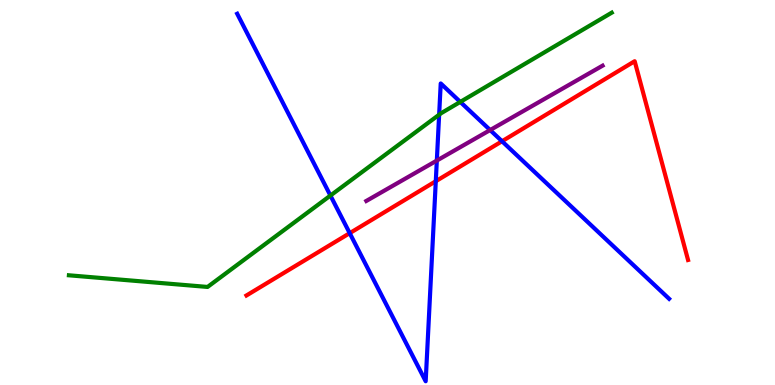[{'lines': ['blue', 'red'], 'intersections': [{'x': 4.51, 'y': 3.94}, {'x': 5.62, 'y': 5.29}, {'x': 6.48, 'y': 6.33}]}, {'lines': ['green', 'red'], 'intersections': []}, {'lines': ['purple', 'red'], 'intersections': []}, {'lines': ['blue', 'green'], 'intersections': [{'x': 4.26, 'y': 4.92}, {'x': 5.67, 'y': 7.02}, {'x': 5.94, 'y': 7.35}]}, {'lines': ['blue', 'purple'], 'intersections': [{'x': 5.64, 'y': 5.83}, {'x': 6.32, 'y': 6.62}]}, {'lines': ['green', 'purple'], 'intersections': []}]